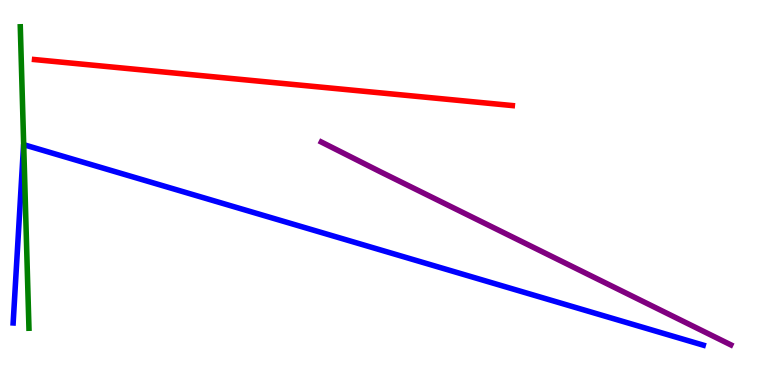[{'lines': ['blue', 'red'], 'intersections': []}, {'lines': ['green', 'red'], 'intersections': []}, {'lines': ['purple', 'red'], 'intersections': []}, {'lines': ['blue', 'green'], 'intersections': [{'x': 0.306, 'y': 6.24}]}, {'lines': ['blue', 'purple'], 'intersections': []}, {'lines': ['green', 'purple'], 'intersections': []}]